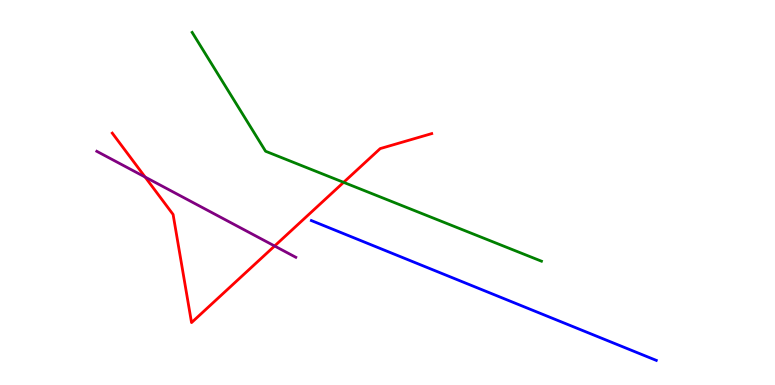[{'lines': ['blue', 'red'], 'intersections': []}, {'lines': ['green', 'red'], 'intersections': [{'x': 4.43, 'y': 5.26}]}, {'lines': ['purple', 'red'], 'intersections': [{'x': 1.87, 'y': 5.4}, {'x': 3.54, 'y': 3.61}]}, {'lines': ['blue', 'green'], 'intersections': []}, {'lines': ['blue', 'purple'], 'intersections': []}, {'lines': ['green', 'purple'], 'intersections': []}]